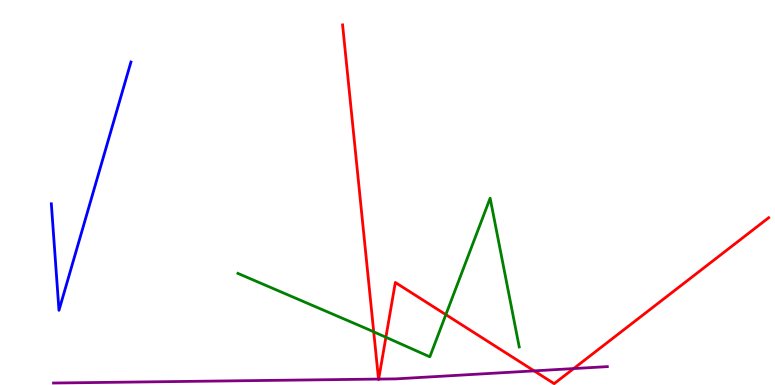[{'lines': ['blue', 'red'], 'intersections': []}, {'lines': ['green', 'red'], 'intersections': [{'x': 4.82, 'y': 1.38}, {'x': 4.98, 'y': 1.24}, {'x': 5.75, 'y': 1.83}]}, {'lines': ['purple', 'red'], 'intersections': [{'x': 4.88, 'y': 0.154}, {'x': 4.89, 'y': 0.154}, {'x': 6.89, 'y': 0.367}, {'x': 7.4, 'y': 0.427}]}, {'lines': ['blue', 'green'], 'intersections': []}, {'lines': ['blue', 'purple'], 'intersections': []}, {'lines': ['green', 'purple'], 'intersections': []}]